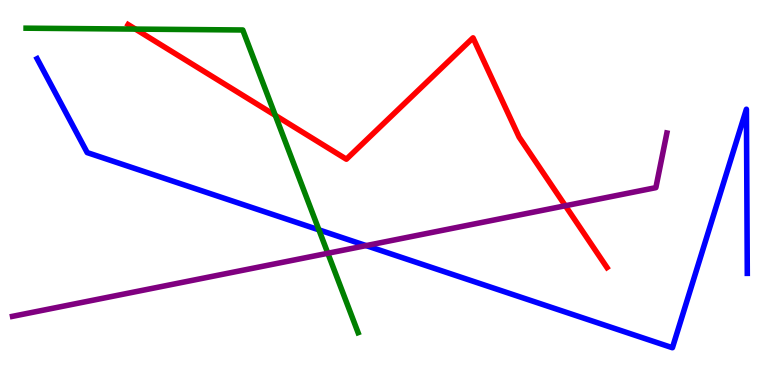[{'lines': ['blue', 'red'], 'intersections': []}, {'lines': ['green', 'red'], 'intersections': [{'x': 1.75, 'y': 9.24}, {'x': 3.55, 'y': 7.0}]}, {'lines': ['purple', 'red'], 'intersections': [{'x': 7.29, 'y': 4.66}]}, {'lines': ['blue', 'green'], 'intersections': [{'x': 4.12, 'y': 4.03}]}, {'lines': ['blue', 'purple'], 'intersections': [{'x': 4.72, 'y': 3.62}]}, {'lines': ['green', 'purple'], 'intersections': [{'x': 4.23, 'y': 3.42}]}]